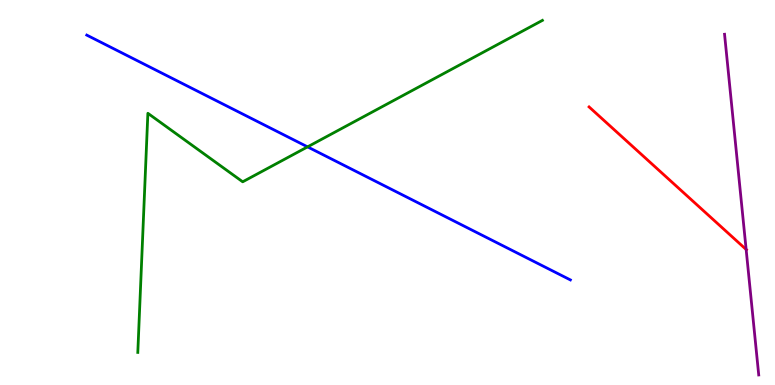[{'lines': ['blue', 'red'], 'intersections': []}, {'lines': ['green', 'red'], 'intersections': []}, {'lines': ['purple', 'red'], 'intersections': [{'x': 9.63, 'y': 3.52}]}, {'lines': ['blue', 'green'], 'intersections': [{'x': 3.97, 'y': 6.19}]}, {'lines': ['blue', 'purple'], 'intersections': []}, {'lines': ['green', 'purple'], 'intersections': []}]